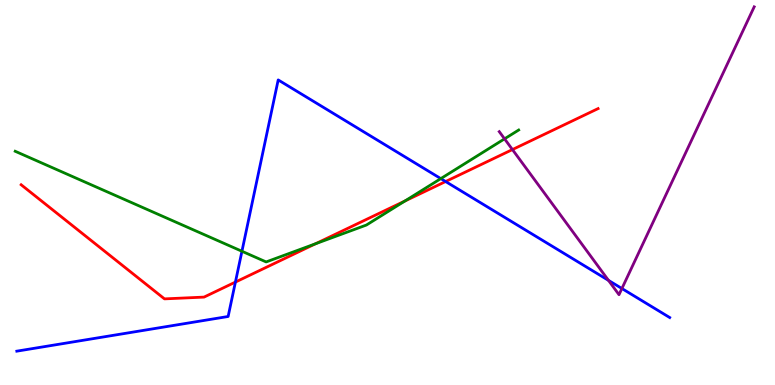[{'lines': ['blue', 'red'], 'intersections': [{'x': 3.04, 'y': 2.67}, {'x': 5.75, 'y': 5.28}]}, {'lines': ['green', 'red'], 'intersections': [{'x': 4.07, 'y': 3.67}, {'x': 5.22, 'y': 4.78}]}, {'lines': ['purple', 'red'], 'intersections': [{'x': 6.61, 'y': 6.12}]}, {'lines': ['blue', 'green'], 'intersections': [{'x': 3.12, 'y': 3.47}, {'x': 5.69, 'y': 5.36}]}, {'lines': ['blue', 'purple'], 'intersections': [{'x': 7.85, 'y': 2.72}, {'x': 8.02, 'y': 2.51}]}, {'lines': ['green', 'purple'], 'intersections': [{'x': 6.51, 'y': 6.39}]}]